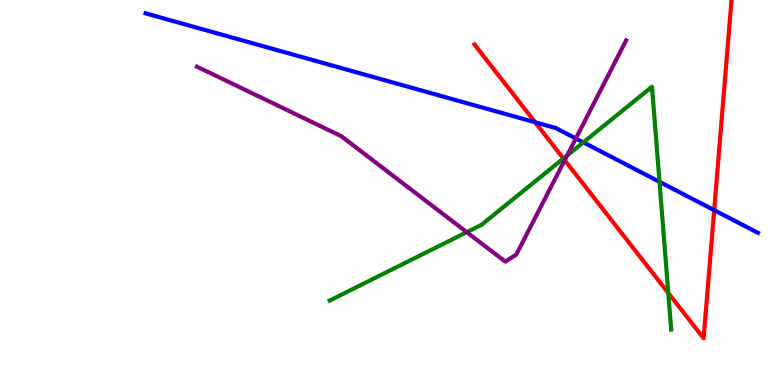[{'lines': ['blue', 'red'], 'intersections': [{'x': 6.91, 'y': 6.82}, {'x': 9.22, 'y': 4.54}]}, {'lines': ['green', 'red'], 'intersections': [{'x': 7.27, 'y': 5.88}, {'x': 8.62, 'y': 2.39}]}, {'lines': ['purple', 'red'], 'intersections': [{'x': 7.29, 'y': 5.84}]}, {'lines': ['blue', 'green'], 'intersections': [{'x': 7.53, 'y': 6.3}, {'x': 8.51, 'y': 5.28}]}, {'lines': ['blue', 'purple'], 'intersections': [{'x': 7.43, 'y': 6.4}]}, {'lines': ['green', 'purple'], 'intersections': [{'x': 6.02, 'y': 3.97}, {'x': 7.32, 'y': 5.96}]}]